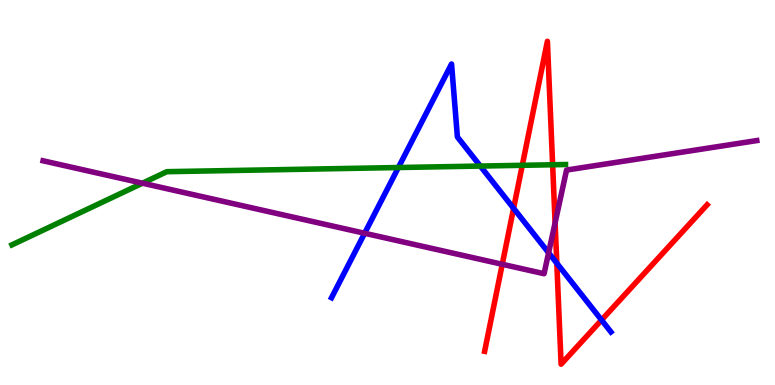[{'lines': ['blue', 'red'], 'intersections': [{'x': 6.63, 'y': 4.59}, {'x': 7.18, 'y': 3.16}, {'x': 7.76, 'y': 1.69}]}, {'lines': ['green', 'red'], 'intersections': [{'x': 6.74, 'y': 5.71}, {'x': 7.13, 'y': 5.72}]}, {'lines': ['purple', 'red'], 'intersections': [{'x': 6.48, 'y': 3.14}, {'x': 7.16, 'y': 4.21}]}, {'lines': ['blue', 'green'], 'intersections': [{'x': 5.14, 'y': 5.65}, {'x': 6.2, 'y': 5.69}]}, {'lines': ['blue', 'purple'], 'intersections': [{'x': 4.7, 'y': 3.94}, {'x': 7.08, 'y': 3.43}]}, {'lines': ['green', 'purple'], 'intersections': [{'x': 1.84, 'y': 5.24}]}]